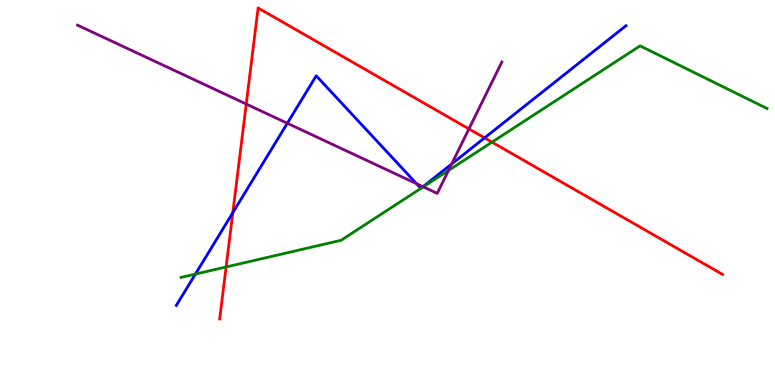[{'lines': ['blue', 'red'], 'intersections': [{'x': 3.0, 'y': 4.48}, {'x': 6.25, 'y': 6.42}]}, {'lines': ['green', 'red'], 'intersections': [{'x': 2.92, 'y': 3.07}, {'x': 6.35, 'y': 6.31}]}, {'lines': ['purple', 'red'], 'intersections': [{'x': 3.18, 'y': 7.3}, {'x': 6.05, 'y': 6.65}]}, {'lines': ['blue', 'green'], 'intersections': [{'x': 2.52, 'y': 2.88}]}, {'lines': ['blue', 'purple'], 'intersections': [{'x': 3.71, 'y': 6.8}, {'x': 5.37, 'y': 5.23}, {'x': 5.46, 'y': 5.15}, {'x': 5.83, 'y': 5.74}]}, {'lines': ['green', 'purple'], 'intersections': [{'x': 5.46, 'y': 5.15}, {'x': 5.79, 'y': 5.57}]}]